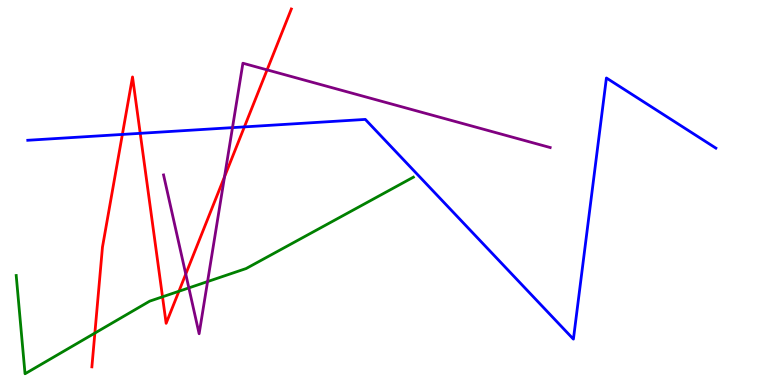[{'lines': ['blue', 'red'], 'intersections': [{'x': 1.58, 'y': 6.51}, {'x': 1.81, 'y': 6.54}, {'x': 3.15, 'y': 6.7}]}, {'lines': ['green', 'red'], 'intersections': [{'x': 1.22, 'y': 1.35}, {'x': 2.1, 'y': 2.29}, {'x': 2.31, 'y': 2.43}]}, {'lines': ['purple', 'red'], 'intersections': [{'x': 2.4, 'y': 2.88}, {'x': 2.9, 'y': 5.41}, {'x': 3.45, 'y': 8.19}]}, {'lines': ['blue', 'green'], 'intersections': []}, {'lines': ['blue', 'purple'], 'intersections': [{'x': 3.0, 'y': 6.69}]}, {'lines': ['green', 'purple'], 'intersections': [{'x': 2.44, 'y': 2.52}, {'x': 2.68, 'y': 2.69}]}]